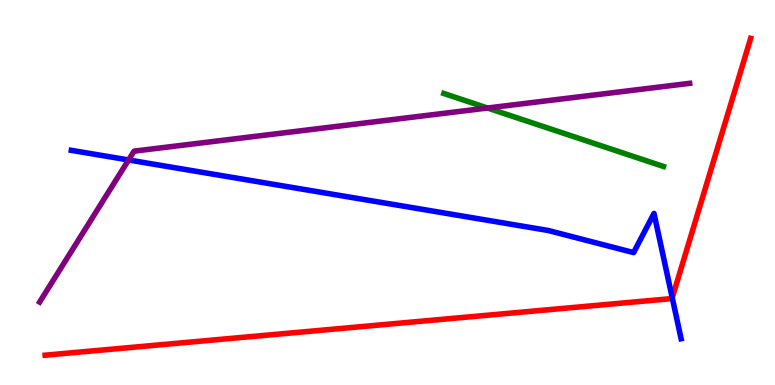[{'lines': ['blue', 'red'], 'intersections': [{'x': 8.67, 'y': 2.27}]}, {'lines': ['green', 'red'], 'intersections': []}, {'lines': ['purple', 'red'], 'intersections': []}, {'lines': ['blue', 'green'], 'intersections': []}, {'lines': ['blue', 'purple'], 'intersections': [{'x': 1.66, 'y': 5.85}]}, {'lines': ['green', 'purple'], 'intersections': [{'x': 6.29, 'y': 7.19}]}]